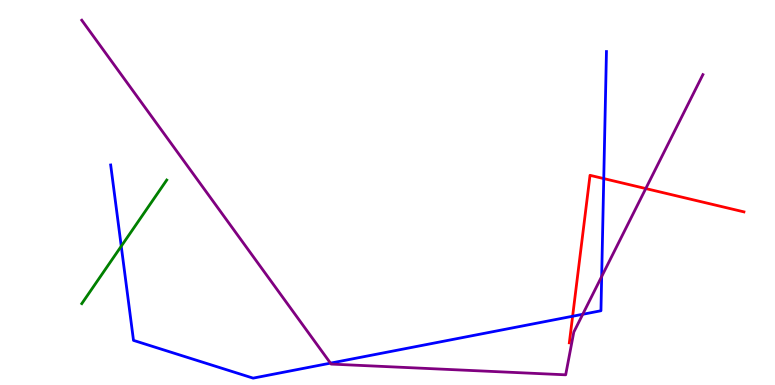[{'lines': ['blue', 'red'], 'intersections': [{'x': 7.39, 'y': 1.79}, {'x': 7.79, 'y': 5.36}]}, {'lines': ['green', 'red'], 'intersections': []}, {'lines': ['purple', 'red'], 'intersections': [{'x': 8.33, 'y': 5.1}]}, {'lines': ['blue', 'green'], 'intersections': [{'x': 1.56, 'y': 3.6}]}, {'lines': ['blue', 'purple'], 'intersections': [{'x': 4.26, 'y': 0.568}, {'x': 7.52, 'y': 1.84}, {'x': 7.76, 'y': 2.82}]}, {'lines': ['green', 'purple'], 'intersections': []}]